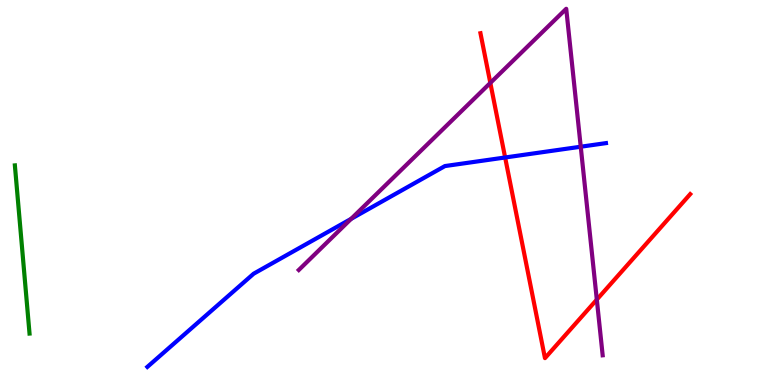[{'lines': ['blue', 'red'], 'intersections': [{'x': 6.52, 'y': 5.91}]}, {'lines': ['green', 'red'], 'intersections': []}, {'lines': ['purple', 'red'], 'intersections': [{'x': 6.33, 'y': 7.85}, {'x': 7.7, 'y': 2.22}]}, {'lines': ['blue', 'green'], 'intersections': []}, {'lines': ['blue', 'purple'], 'intersections': [{'x': 4.53, 'y': 4.32}, {'x': 7.49, 'y': 6.19}]}, {'lines': ['green', 'purple'], 'intersections': []}]